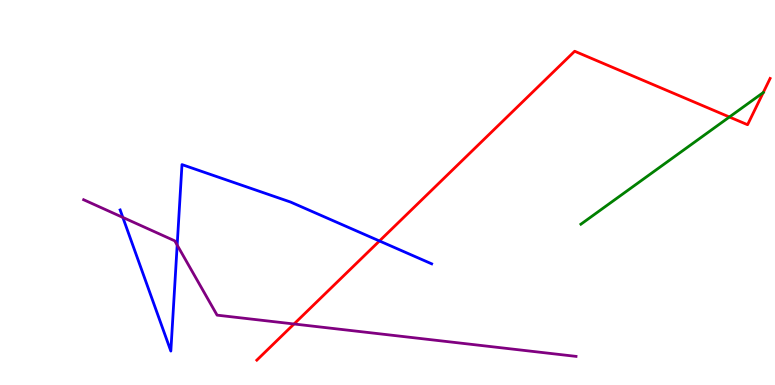[{'lines': ['blue', 'red'], 'intersections': [{'x': 4.9, 'y': 3.74}]}, {'lines': ['green', 'red'], 'intersections': [{'x': 9.41, 'y': 6.96}, {'x': 9.85, 'y': 7.6}]}, {'lines': ['purple', 'red'], 'intersections': [{'x': 3.79, 'y': 1.58}]}, {'lines': ['blue', 'green'], 'intersections': []}, {'lines': ['blue', 'purple'], 'intersections': [{'x': 1.58, 'y': 4.35}, {'x': 2.29, 'y': 3.63}]}, {'lines': ['green', 'purple'], 'intersections': []}]